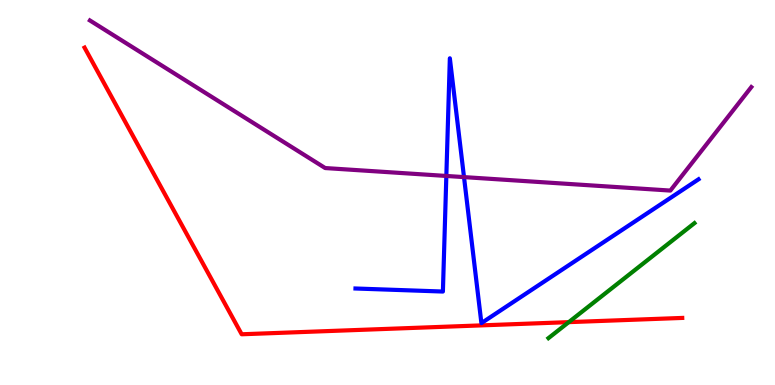[{'lines': ['blue', 'red'], 'intersections': []}, {'lines': ['green', 'red'], 'intersections': [{'x': 7.34, 'y': 1.63}]}, {'lines': ['purple', 'red'], 'intersections': []}, {'lines': ['blue', 'green'], 'intersections': []}, {'lines': ['blue', 'purple'], 'intersections': [{'x': 5.76, 'y': 5.43}, {'x': 5.99, 'y': 5.4}]}, {'lines': ['green', 'purple'], 'intersections': []}]